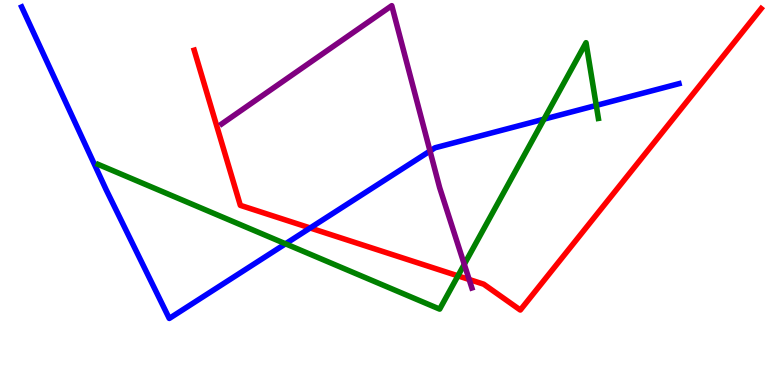[{'lines': ['blue', 'red'], 'intersections': [{'x': 4.0, 'y': 4.08}]}, {'lines': ['green', 'red'], 'intersections': [{'x': 5.91, 'y': 2.84}]}, {'lines': ['purple', 'red'], 'intersections': [{'x': 6.05, 'y': 2.74}]}, {'lines': ['blue', 'green'], 'intersections': [{'x': 3.68, 'y': 3.67}, {'x': 7.02, 'y': 6.91}, {'x': 7.69, 'y': 7.26}]}, {'lines': ['blue', 'purple'], 'intersections': [{'x': 5.55, 'y': 6.08}]}, {'lines': ['green', 'purple'], 'intersections': [{'x': 5.99, 'y': 3.13}]}]